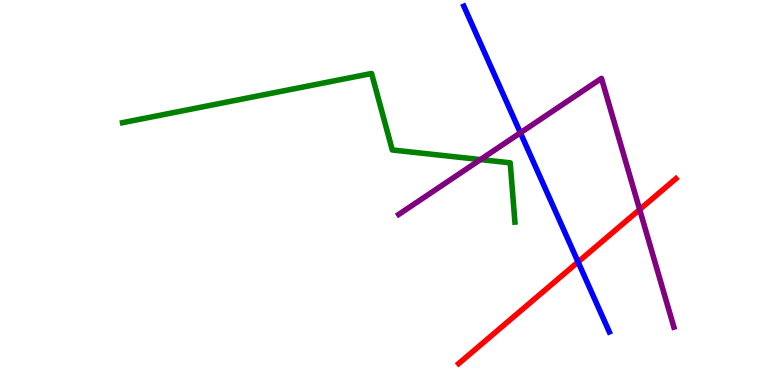[{'lines': ['blue', 'red'], 'intersections': [{'x': 7.46, 'y': 3.2}]}, {'lines': ['green', 'red'], 'intersections': []}, {'lines': ['purple', 'red'], 'intersections': [{'x': 8.25, 'y': 4.56}]}, {'lines': ['blue', 'green'], 'intersections': []}, {'lines': ['blue', 'purple'], 'intersections': [{'x': 6.71, 'y': 6.55}]}, {'lines': ['green', 'purple'], 'intersections': [{'x': 6.2, 'y': 5.86}]}]